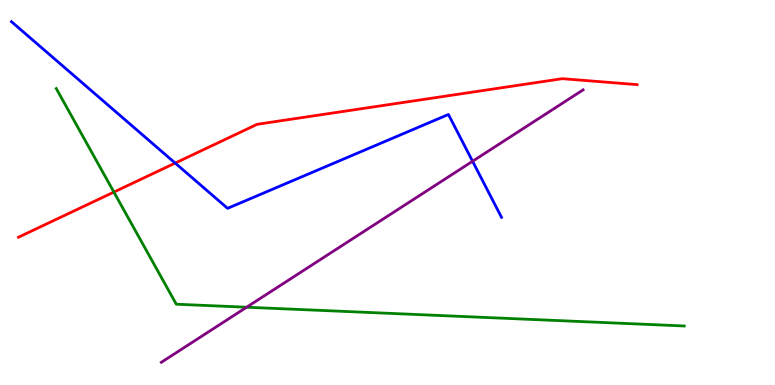[{'lines': ['blue', 'red'], 'intersections': [{'x': 2.26, 'y': 5.76}]}, {'lines': ['green', 'red'], 'intersections': [{'x': 1.47, 'y': 5.01}]}, {'lines': ['purple', 'red'], 'intersections': []}, {'lines': ['blue', 'green'], 'intersections': []}, {'lines': ['blue', 'purple'], 'intersections': [{'x': 6.1, 'y': 5.81}]}, {'lines': ['green', 'purple'], 'intersections': [{'x': 3.18, 'y': 2.02}]}]